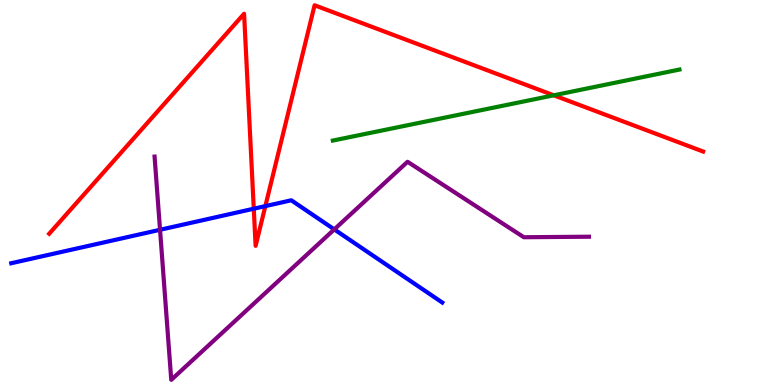[{'lines': ['blue', 'red'], 'intersections': [{'x': 3.27, 'y': 4.58}, {'x': 3.42, 'y': 4.65}]}, {'lines': ['green', 'red'], 'intersections': [{'x': 7.15, 'y': 7.52}]}, {'lines': ['purple', 'red'], 'intersections': []}, {'lines': ['blue', 'green'], 'intersections': []}, {'lines': ['blue', 'purple'], 'intersections': [{'x': 2.07, 'y': 4.03}, {'x': 4.31, 'y': 4.04}]}, {'lines': ['green', 'purple'], 'intersections': []}]